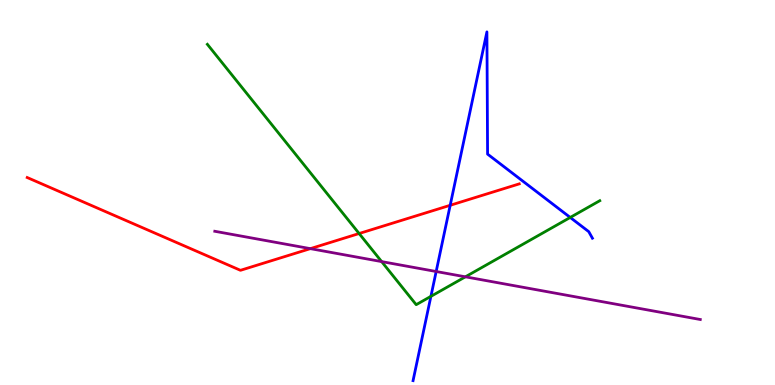[{'lines': ['blue', 'red'], 'intersections': [{'x': 5.81, 'y': 4.67}]}, {'lines': ['green', 'red'], 'intersections': [{'x': 4.63, 'y': 3.93}]}, {'lines': ['purple', 'red'], 'intersections': [{'x': 4.0, 'y': 3.54}]}, {'lines': ['blue', 'green'], 'intersections': [{'x': 5.56, 'y': 2.3}, {'x': 7.36, 'y': 4.35}]}, {'lines': ['blue', 'purple'], 'intersections': [{'x': 5.63, 'y': 2.95}]}, {'lines': ['green', 'purple'], 'intersections': [{'x': 4.92, 'y': 3.21}, {'x': 6.01, 'y': 2.81}]}]